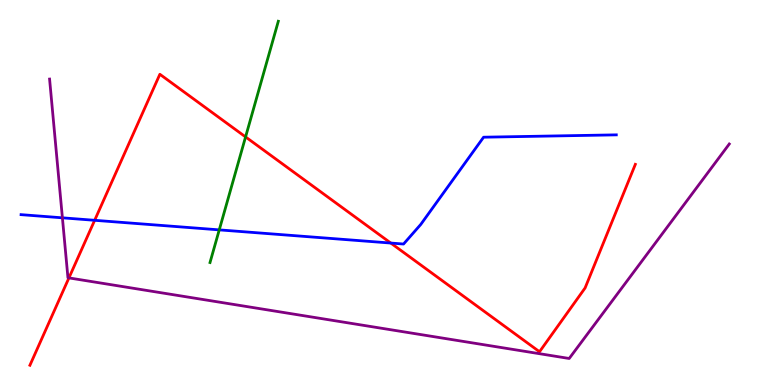[{'lines': ['blue', 'red'], 'intersections': [{'x': 1.22, 'y': 4.28}, {'x': 5.04, 'y': 3.69}]}, {'lines': ['green', 'red'], 'intersections': [{'x': 3.17, 'y': 6.44}]}, {'lines': ['purple', 'red'], 'intersections': [{'x': 0.889, 'y': 2.78}]}, {'lines': ['blue', 'green'], 'intersections': [{'x': 2.83, 'y': 4.03}]}, {'lines': ['blue', 'purple'], 'intersections': [{'x': 0.805, 'y': 4.34}]}, {'lines': ['green', 'purple'], 'intersections': []}]